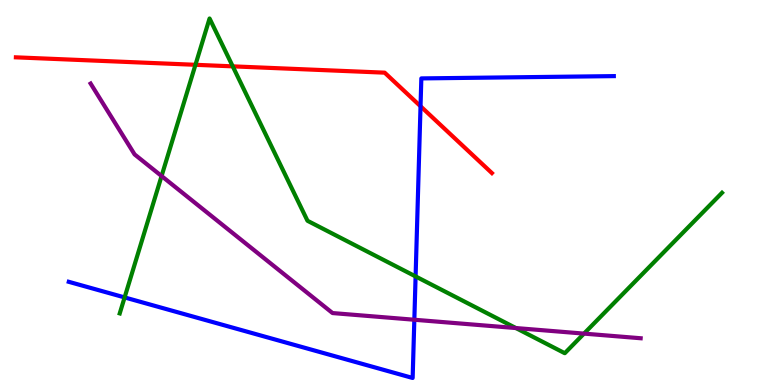[{'lines': ['blue', 'red'], 'intersections': [{'x': 5.43, 'y': 7.24}]}, {'lines': ['green', 'red'], 'intersections': [{'x': 2.52, 'y': 8.32}, {'x': 3.0, 'y': 8.28}]}, {'lines': ['purple', 'red'], 'intersections': []}, {'lines': ['blue', 'green'], 'intersections': [{'x': 1.61, 'y': 2.27}, {'x': 5.36, 'y': 2.82}]}, {'lines': ['blue', 'purple'], 'intersections': [{'x': 5.35, 'y': 1.69}]}, {'lines': ['green', 'purple'], 'intersections': [{'x': 2.08, 'y': 5.43}, {'x': 6.66, 'y': 1.48}, {'x': 7.54, 'y': 1.33}]}]